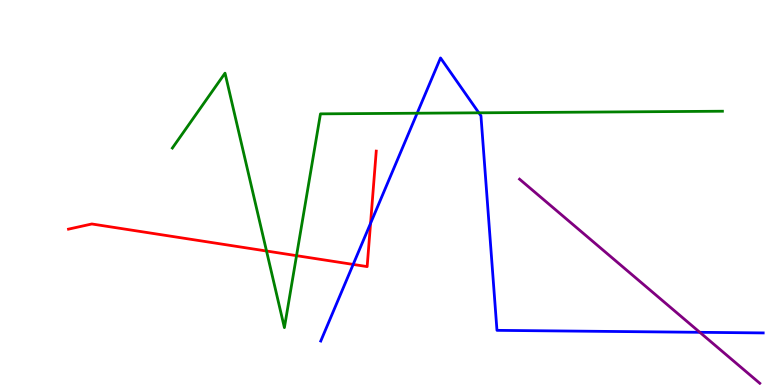[{'lines': ['blue', 'red'], 'intersections': [{'x': 4.56, 'y': 3.13}, {'x': 4.78, 'y': 4.2}]}, {'lines': ['green', 'red'], 'intersections': [{'x': 3.44, 'y': 3.48}, {'x': 3.83, 'y': 3.36}]}, {'lines': ['purple', 'red'], 'intersections': []}, {'lines': ['blue', 'green'], 'intersections': [{'x': 5.38, 'y': 7.06}, {'x': 6.18, 'y': 7.07}]}, {'lines': ['blue', 'purple'], 'intersections': [{'x': 9.03, 'y': 1.37}]}, {'lines': ['green', 'purple'], 'intersections': []}]